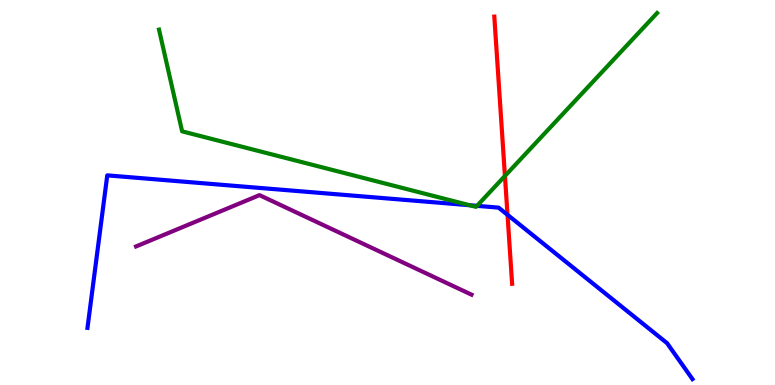[{'lines': ['blue', 'red'], 'intersections': [{'x': 6.55, 'y': 4.42}]}, {'lines': ['green', 'red'], 'intersections': [{'x': 6.52, 'y': 5.43}]}, {'lines': ['purple', 'red'], 'intersections': []}, {'lines': ['blue', 'green'], 'intersections': [{'x': 6.06, 'y': 4.67}, {'x': 6.16, 'y': 4.65}]}, {'lines': ['blue', 'purple'], 'intersections': []}, {'lines': ['green', 'purple'], 'intersections': []}]